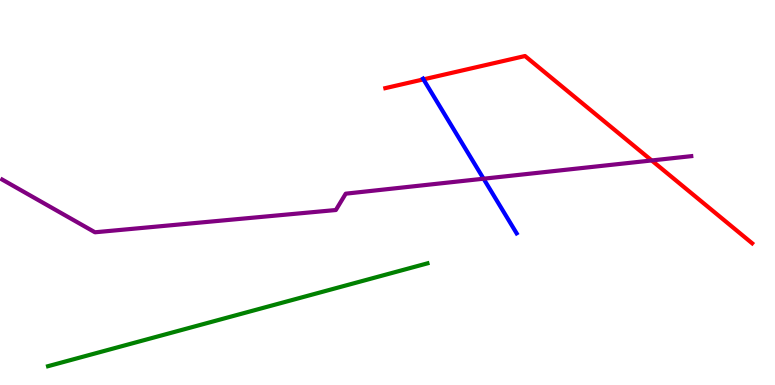[{'lines': ['blue', 'red'], 'intersections': [{'x': 5.46, 'y': 7.94}]}, {'lines': ['green', 'red'], 'intersections': []}, {'lines': ['purple', 'red'], 'intersections': [{'x': 8.41, 'y': 5.83}]}, {'lines': ['blue', 'green'], 'intersections': []}, {'lines': ['blue', 'purple'], 'intersections': [{'x': 6.24, 'y': 5.36}]}, {'lines': ['green', 'purple'], 'intersections': []}]